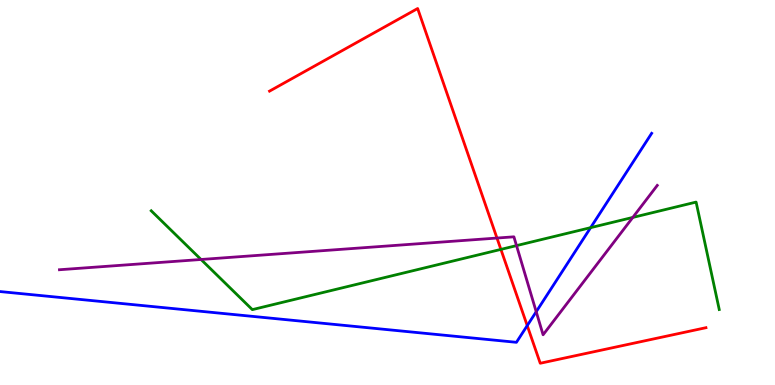[{'lines': ['blue', 'red'], 'intersections': [{'x': 6.8, 'y': 1.54}]}, {'lines': ['green', 'red'], 'intersections': [{'x': 6.46, 'y': 3.52}]}, {'lines': ['purple', 'red'], 'intersections': [{'x': 6.41, 'y': 3.82}]}, {'lines': ['blue', 'green'], 'intersections': [{'x': 7.62, 'y': 4.09}]}, {'lines': ['blue', 'purple'], 'intersections': [{'x': 6.92, 'y': 1.9}]}, {'lines': ['green', 'purple'], 'intersections': [{'x': 2.59, 'y': 3.26}, {'x': 6.66, 'y': 3.62}, {'x': 8.17, 'y': 4.35}]}]